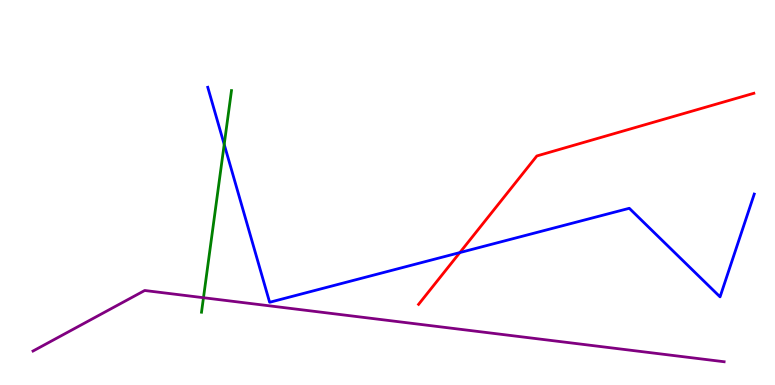[{'lines': ['blue', 'red'], 'intersections': [{'x': 5.93, 'y': 3.44}]}, {'lines': ['green', 'red'], 'intersections': []}, {'lines': ['purple', 'red'], 'intersections': []}, {'lines': ['blue', 'green'], 'intersections': [{'x': 2.89, 'y': 6.25}]}, {'lines': ['blue', 'purple'], 'intersections': []}, {'lines': ['green', 'purple'], 'intersections': [{'x': 2.63, 'y': 2.27}]}]